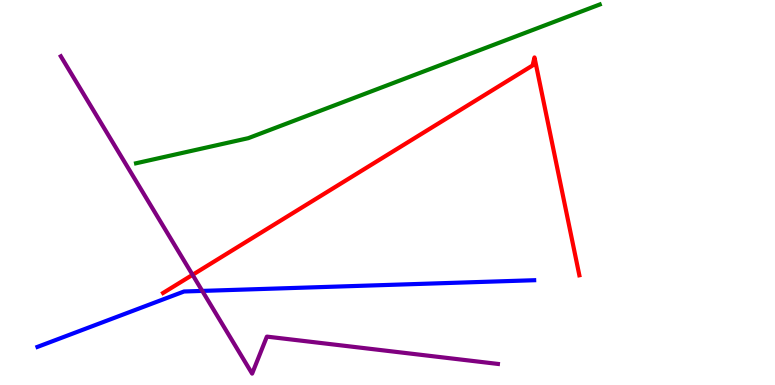[{'lines': ['blue', 'red'], 'intersections': []}, {'lines': ['green', 'red'], 'intersections': []}, {'lines': ['purple', 'red'], 'intersections': [{'x': 2.48, 'y': 2.86}]}, {'lines': ['blue', 'green'], 'intersections': []}, {'lines': ['blue', 'purple'], 'intersections': [{'x': 2.61, 'y': 2.44}]}, {'lines': ['green', 'purple'], 'intersections': []}]